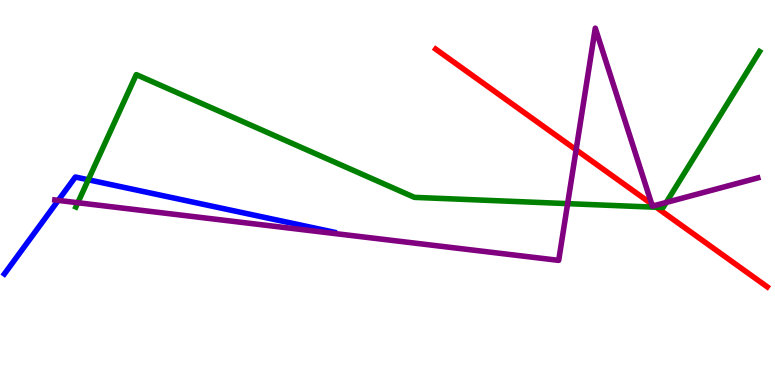[{'lines': ['blue', 'red'], 'intersections': []}, {'lines': ['green', 'red'], 'intersections': [{'x': 8.47, 'y': 4.62}]}, {'lines': ['purple', 'red'], 'intersections': [{'x': 7.43, 'y': 6.11}, {'x': 8.41, 'y': 4.7}, {'x': 8.44, 'y': 4.66}]}, {'lines': ['blue', 'green'], 'intersections': [{'x': 1.14, 'y': 5.33}]}, {'lines': ['blue', 'purple'], 'intersections': [{'x': 0.752, 'y': 4.8}]}, {'lines': ['green', 'purple'], 'intersections': [{'x': 1.0, 'y': 4.73}, {'x': 7.32, 'y': 4.71}, {'x': 8.6, 'y': 4.74}]}]